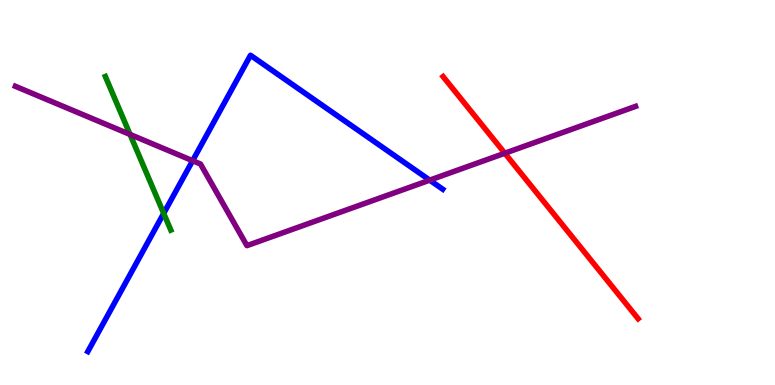[{'lines': ['blue', 'red'], 'intersections': []}, {'lines': ['green', 'red'], 'intersections': []}, {'lines': ['purple', 'red'], 'intersections': [{'x': 6.51, 'y': 6.02}]}, {'lines': ['blue', 'green'], 'intersections': [{'x': 2.11, 'y': 4.46}]}, {'lines': ['blue', 'purple'], 'intersections': [{'x': 2.49, 'y': 5.83}, {'x': 5.54, 'y': 5.32}]}, {'lines': ['green', 'purple'], 'intersections': [{'x': 1.68, 'y': 6.51}]}]